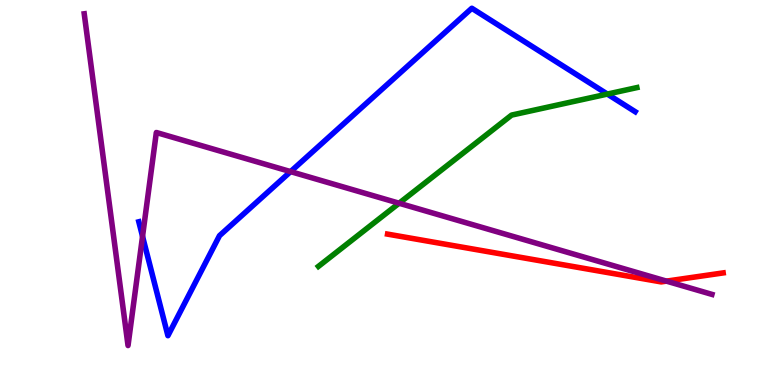[{'lines': ['blue', 'red'], 'intersections': []}, {'lines': ['green', 'red'], 'intersections': []}, {'lines': ['purple', 'red'], 'intersections': [{'x': 8.6, 'y': 2.7}]}, {'lines': ['blue', 'green'], 'intersections': [{'x': 7.84, 'y': 7.56}]}, {'lines': ['blue', 'purple'], 'intersections': [{'x': 1.84, 'y': 3.86}, {'x': 3.75, 'y': 5.54}]}, {'lines': ['green', 'purple'], 'intersections': [{'x': 5.15, 'y': 4.72}]}]